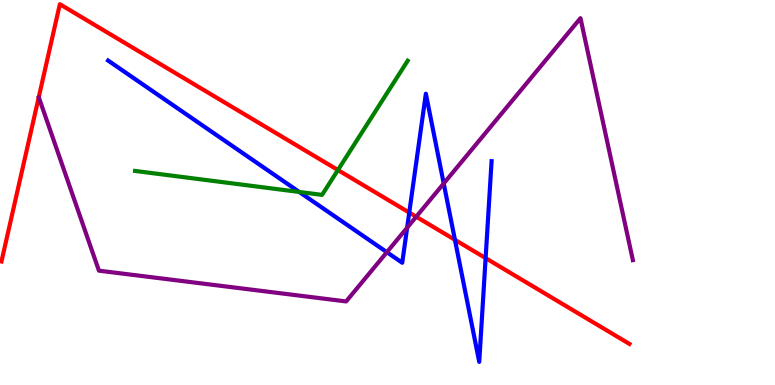[{'lines': ['blue', 'red'], 'intersections': [{'x': 5.28, 'y': 4.48}, {'x': 5.87, 'y': 3.77}, {'x': 6.27, 'y': 3.3}]}, {'lines': ['green', 'red'], 'intersections': [{'x': 4.36, 'y': 5.58}]}, {'lines': ['purple', 'red'], 'intersections': [{'x': 5.37, 'y': 4.37}]}, {'lines': ['blue', 'green'], 'intersections': [{'x': 3.86, 'y': 5.01}]}, {'lines': ['blue', 'purple'], 'intersections': [{'x': 4.99, 'y': 3.45}, {'x': 5.25, 'y': 4.09}, {'x': 5.73, 'y': 5.23}]}, {'lines': ['green', 'purple'], 'intersections': []}]